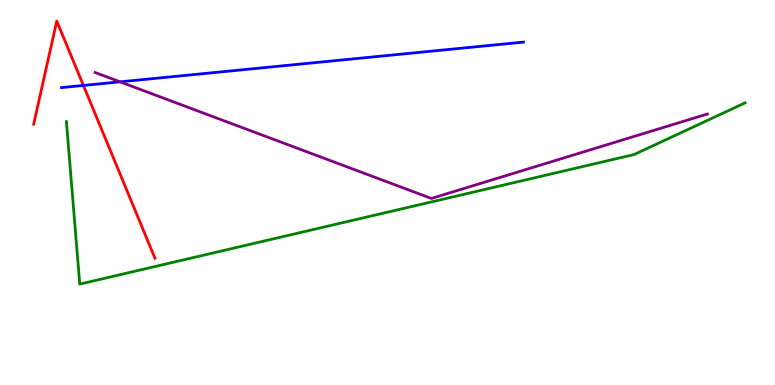[{'lines': ['blue', 'red'], 'intersections': [{'x': 1.08, 'y': 7.78}]}, {'lines': ['green', 'red'], 'intersections': []}, {'lines': ['purple', 'red'], 'intersections': []}, {'lines': ['blue', 'green'], 'intersections': []}, {'lines': ['blue', 'purple'], 'intersections': [{'x': 1.55, 'y': 7.87}]}, {'lines': ['green', 'purple'], 'intersections': []}]